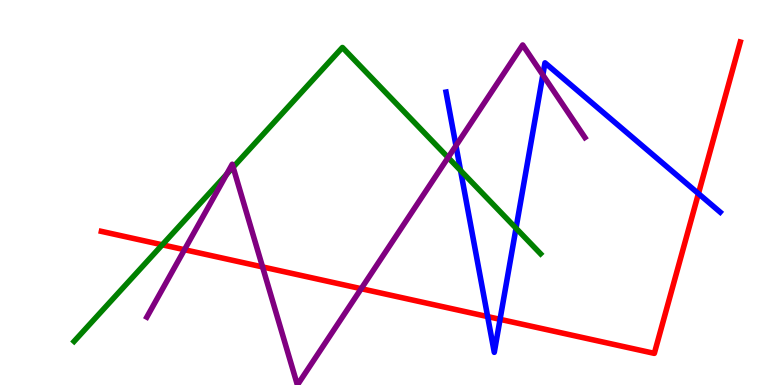[{'lines': ['blue', 'red'], 'intersections': [{'x': 6.29, 'y': 1.78}, {'x': 6.45, 'y': 1.71}, {'x': 9.01, 'y': 4.97}]}, {'lines': ['green', 'red'], 'intersections': [{'x': 2.09, 'y': 3.64}]}, {'lines': ['purple', 'red'], 'intersections': [{'x': 2.38, 'y': 3.51}, {'x': 3.39, 'y': 3.07}, {'x': 4.66, 'y': 2.5}]}, {'lines': ['blue', 'green'], 'intersections': [{'x': 5.94, 'y': 5.57}, {'x': 6.66, 'y': 4.07}]}, {'lines': ['blue', 'purple'], 'intersections': [{'x': 5.88, 'y': 6.22}, {'x': 7.0, 'y': 8.05}]}, {'lines': ['green', 'purple'], 'intersections': [{'x': 2.92, 'y': 5.47}, {'x': 3.01, 'y': 5.66}, {'x': 5.78, 'y': 5.91}]}]